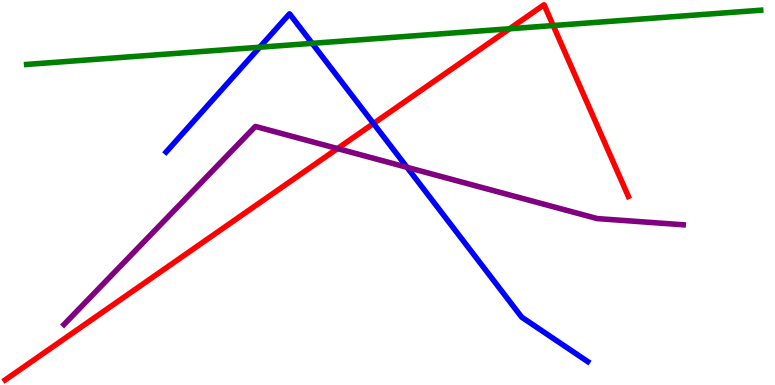[{'lines': ['blue', 'red'], 'intersections': [{'x': 4.82, 'y': 6.79}]}, {'lines': ['green', 'red'], 'intersections': [{'x': 6.58, 'y': 9.25}, {'x': 7.14, 'y': 9.34}]}, {'lines': ['purple', 'red'], 'intersections': [{'x': 4.35, 'y': 6.14}]}, {'lines': ['blue', 'green'], 'intersections': [{'x': 3.35, 'y': 8.77}, {'x': 4.03, 'y': 8.87}]}, {'lines': ['blue', 'purple'], 'intersections': [{'x': 5.25, 'y': 5.65}]}, {'lines': ['green', 'purple'], 'intersections': []}]